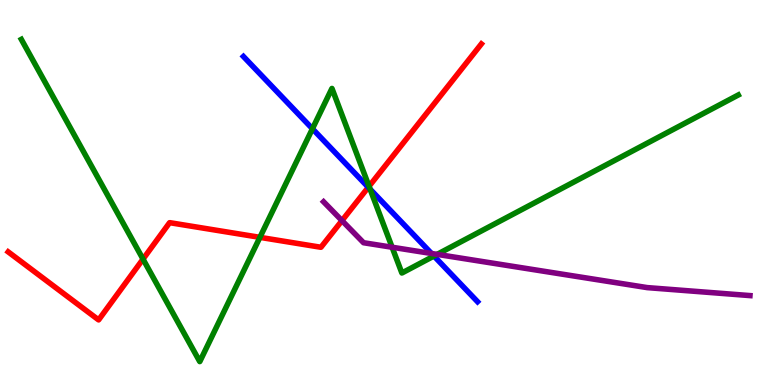[{'lines': ['blue', 'red'], 'intersections': [{'x': 4.75, 'y': 5.14}]}, {'lines': ['green', 'red'], 'intersections': [{'x': 1.85, 'y': 3.27}, {'x': 3.35, 'y': 3.84}, {'x': 4.76, 'y': 5.16}]}, {'lines': ['purple', 'red'], 'intersections': [{'x': 4.41, 'y': 4.27}]}, {'lines': ['blue', 'green'], 'intersections': [{'x': 4.03, 'y': 6.66}, {'x': 4.78, 'y': 5.09}, {'x': 5.6, 'y': 3.35}]}, {'lines': ['blue', 'purple'], 'intersections': [{'x': 5.57, 'y': 3.42}]}, {'lines': ['green', 'purple'], 'intersections': [{'x': 5.06, 'y': 3.58}, {'x': 5.64, 'y': 3.39}]}]